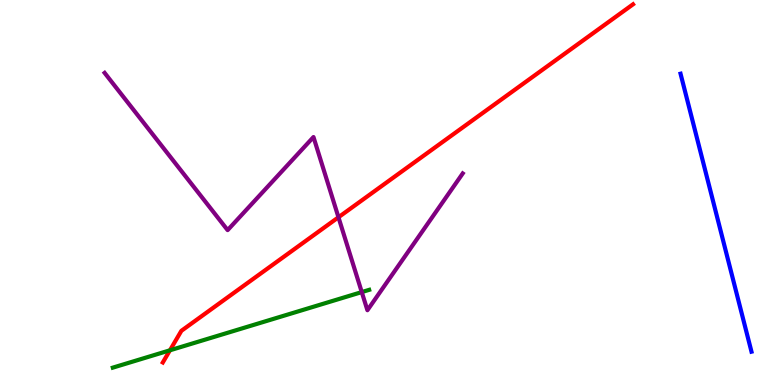[{'lines': ['blue', 'red'], 'intersections': []}, {'lines': ['green', 'red'], 'intersections': [{'x': 2.19, 'y': 0.901}]}, {'lines': ['purple', 'red'], 'intersections': [{'x': 4.37, 'y': 4.36}]}, {'lines': ['blue', 'green'], 'intersections': []}, {'lines': ['blue', 'purple'], 'intersections': []}, {'lines': ['green', 'purple'], 'intersections': [{'x': 4.67, 'y': 2.41}]}]